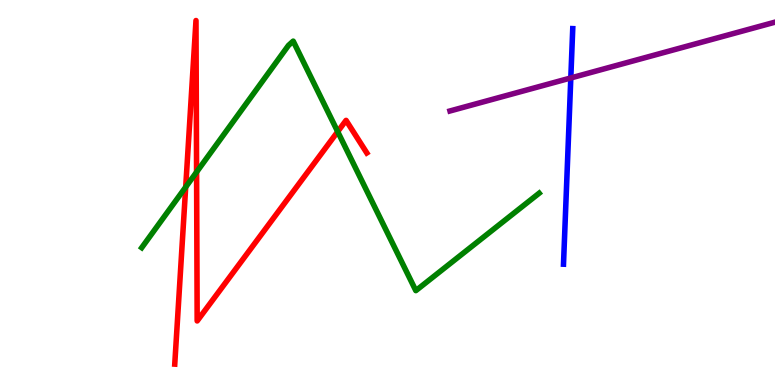[{'lines': ['blue', 'red'], 'intersections': []}, {'lines': ['green', 'red'], 'intersections': [{'x': 2.4, 'y': 5.14}, {'x': 2.54, 'y': 5.53}, {'x': 4.36, 'y': 6.58}]}, {'lines': ['purple', 'red'], 'intersections': []}, {'lines': ['blue', 'green'], 'intersections': []}, {'lines': ['blue', 'purple'], 'intersections': [{'x': 7.37, 'y': 7.98}]}, {'lines': ['green', 'purple'], 'intersections': []}]